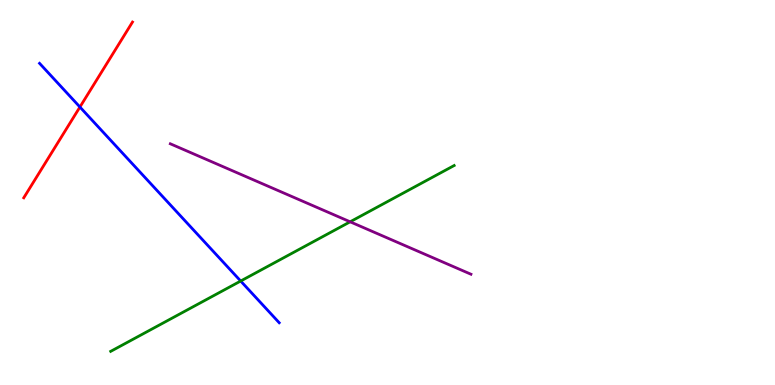[{'lines': ['blue', 'red'], 'intersections': [{'x': 1.03, 'y': 7.22}]}, {'lines': ['green', 'red'], 'intersections': []}, {'lines': ['purple', 'red'], 'intersections': []}, {'lines': ['blue', 'green'], 'intersections': [{'x': 3.11, 'y': 2.7}]}, {'lines': ['blue', 'purple'], 'intersections': []}, {'lines': ['green', 'purple'], 'intersections': [{'x': 4.52, 'y': 4.24}]}]